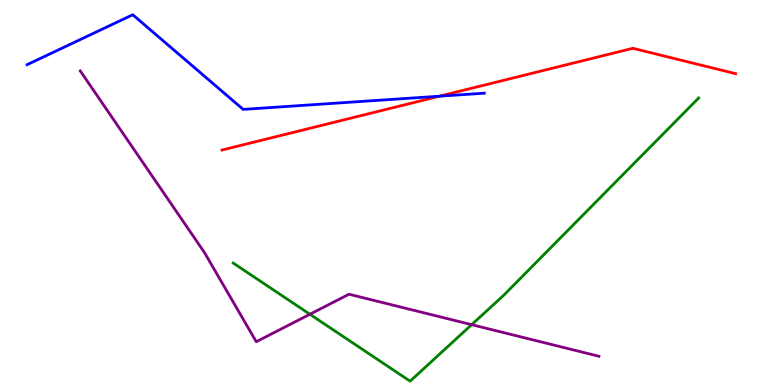[{'lines': ['blue', 'red'], 'intersections': [{'x': 5.67, 'y': 7.5}]}, {'lines': ['green', 'red'], 'intersections': []}, {'lines': ['purple', 'red'], 'intersections': []}, {'lines': ['blue', 'green'], 'intersections': []}, {'lines': ['blue', 'purple'], 'intersections': []}, {'lines': ['green', 'purple'], 'intersections': [{'x': 4.0, 'y': 1.84}, {'x': 6.09, 'y': 1.57}]}]